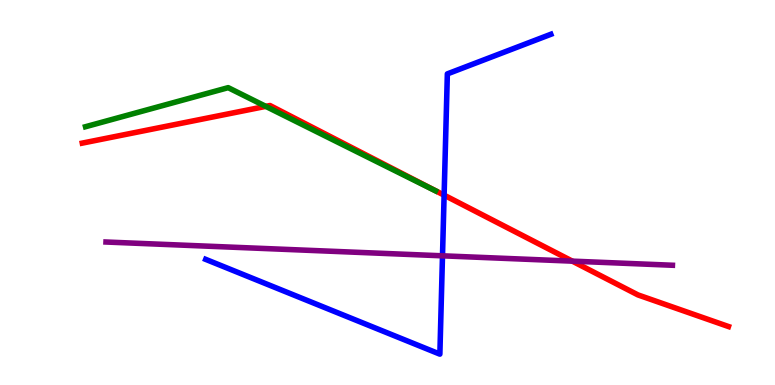[{'lines': ['blue', 'red'], 'intersections': [{'x': 5.73, 'y': 4.93}]}, {'lines': ['green', 'red'], 'intersections': [{'x': 3.43, 'y': 7.24}]}, {'lines': ['purple', 'red'], 'intersections': [{'x': 7.39, 'y': 3.22}]}, {'lines': ['blue', 'green'], 'intersections': []}, {'lines': ['blue', 'purple'], 'intersections': [{'x': 5.71, 'y': 3.36}]}, {'lines': ['green', 'purple'], 'intersections': []}]